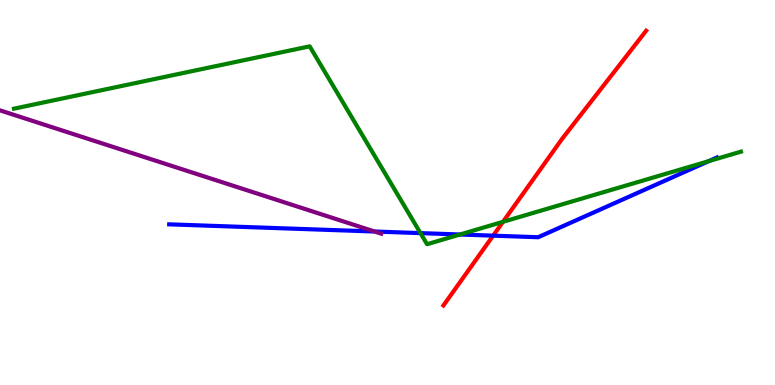[{'lines': ['blue', 'red'], 'intersections': [{'x': 6.36, 'y': 3.88}]}, {'lines': ['green', 'red'], 'intersections': [{'x': 6.49, 'y': 4.24}]}, {'lines': ['purple', 'red'], 'intersections': []}, {'lines': ['blue', 'green'], 'intersections': [{'x': 5.43, 'y': 3.94}, {'x': 5.94, 'y': 3.91}, {'x': 9.14, 'y': 5.81}]}, {'lines': ['blue', 'purple'], 'intersections': [{'x': 4.83, 'y': 3.99}]}, {'lines': ['green', 'purple'], 'intersections': []}]